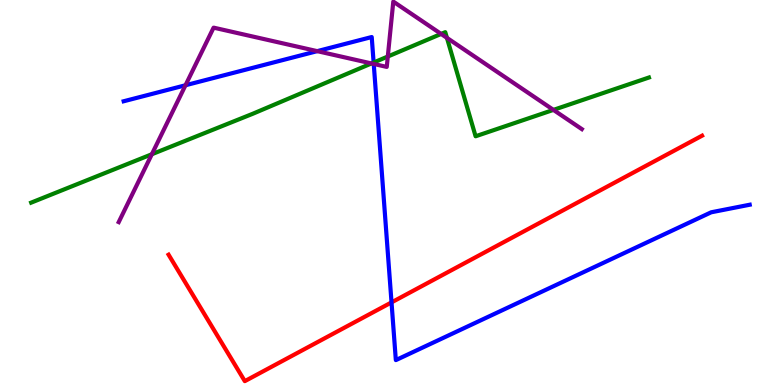[{'lines': ['blue', 'red'], 'intersections': [{'x': 5.05, 'y': 2.15}]}, {'lines': ['green', 'red'], 'intersections': []}, {'lines': ['purple', 'red'], 'intersections': []}, {'lines': ['blue', 'green'], 'intersections': [{'x': 4.82, 'y': 8.38}]}, {'lines': ['blue', 'purple'], 'intersections': [{'x': 2.39, 'y': 7.79}, {'x': 4.09, 'y': 8.67}, {'x': 4.82, 'y': 8.34}]}, {'lines': ['green', 'purple'], 'intersections': [{'x': 1.96, 'y': 5.99}, {'x': 4.79, 'y': 8.35}, {'x': 5.0, 'y': 8.53}, {'x': 5.69, 'y': 9.12}, {'x': 5.77, 'y': 9.02}, {'x': 7.14, 'y': 7.15}]}]